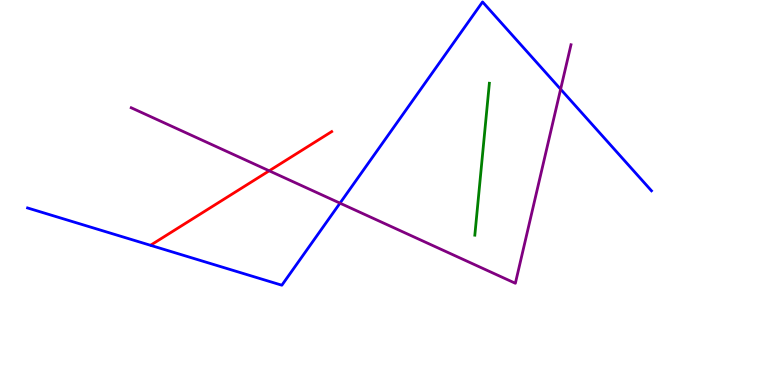[{'lines': ['blue', 'red'], 'intersections': []}, {'lines': ['green', 'red'], 'intersections': []}, {'lines': ['purple', 'red'], 'intersections': [{'x': 3.47, 'y': 5.56}]}, {'lines': ['blue', 'green'], 'intersections': []}, {'lines': ['blue', 'purple'], 'intersections': [{'x': 4.39, 'y': 4.72}, {'x': 7.23, 'y': 7.68}]}, {'lines': ['green', 'purple'], 'intersections': []}]